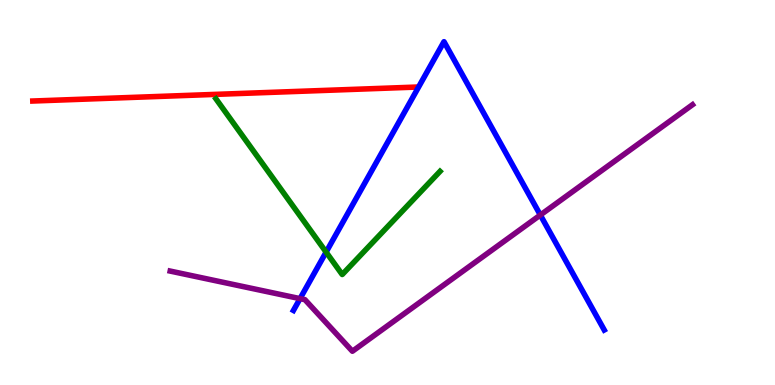[{'lines': ['blue', 'red'], 'intersections': []}, {'lines': ['green', 'red'], 'intersections': []}, {'lines': ['purple', 'red'], 'intersections': []}, {'lines': ['blue', 'green'], 'intersections': [{'x': 4.21, 'y': 3.45}]}, {'lines': ['blue', 'purple'], 'intersections': [{'x': 3.87, 'y': 2.24}, {'x': 6.97, 'y': 4.42}]}, {'lines': ['green', 'purple'], 'intersections': []}]